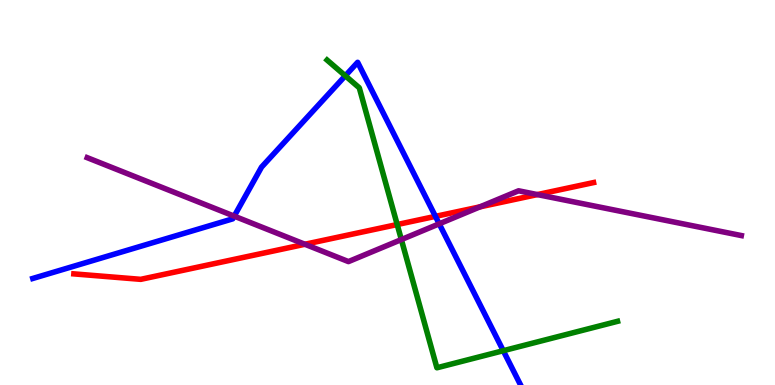[{'lines': ['blue', 'red'], 'intersections': [{'x': 5.62, 'y': 4.38}]}, {'lines': ['green', 'red'], 'intersections': [{'x': 5.13, 'y': 4.17}]}, {'lines': ['purple', 'red'], 'intersections': [{'x': 3.93, 'y': 3.66}, {'x': 6.19, 'y': 4.63}, {'x': 6.93, 'y': 4.95}]}, {'lines': ['blue', 'green'], 'intersections': [{'x': 4.46, 'y': 8.03}, {'x': 6.49, 'y': 0.891}]}, {'lines': ['blue', 'purple'], 'intersections': [{'x': 3.02, 'y': 4.39}, {'x': 5.67, 'y': 4.19}]}, {'lines': ['green', 'purple'], 'intersections': [{'x': 5.18, 'y': 3.78}]}]